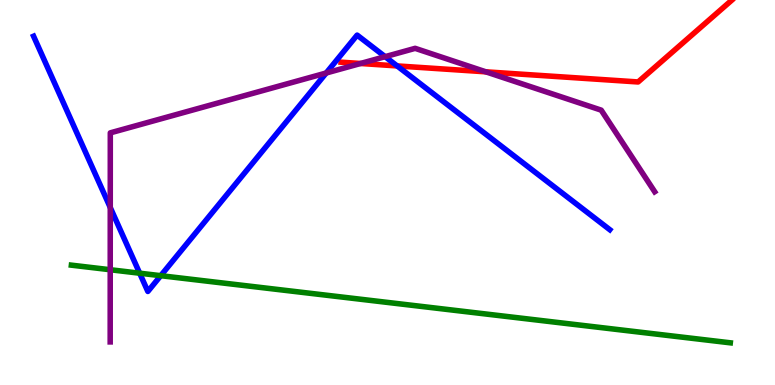[{'lines': ['blue', 'red'], 'intersections': [{'x': 5.12, 'y': 8.29}]}, {'lines': ['green', 'red'], 'intersections': []}, {'lines': ['purple', 'red'], 'intersections': [{'x': 4.65, 'y': 8.35}, {'x': 6.27, 'y': 8.13}]}, {'lines': ['blue', 'green'], 'intersections': [{'x': 1.8, 'y': 2.9}, {'x': 2.07, 'y': 2.84}]}, {'lines': ['blue', 'purple'], 'intersections': [{'x': 1.42, 'y': 4.61}, {'x': 4.21, 'y': 8.1}, {'x': 4.97, 'y': 8.53}]}, {'lines': ['green', 'purple'], 'intersections': [{'x': 1.42, 'y': 2.99}]}]